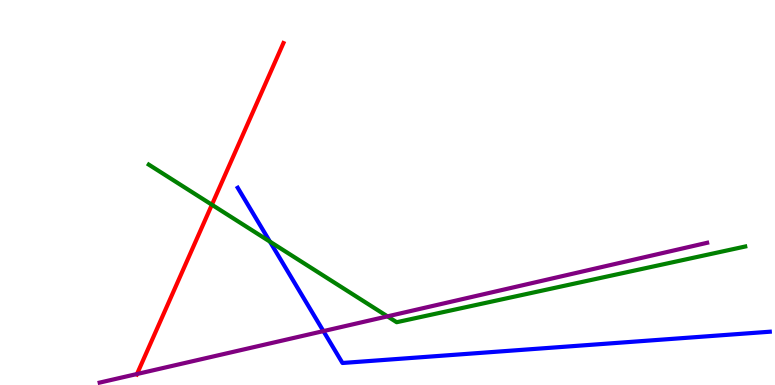[{'lines': ['blue', 'red'], 'intersections': []}, {'lines': ['green', 'red'], 'intersections': [{'x': 2.73, 'y': 4.68}]}, {'lines': ['purple', 'red'], 'intersections': [{'x': 1.77, 'y': 0.285}]}, {'lines': ['blue', 'green'], 'intersections': [{'x': 3.48, 'y': 3.72}]}, {'lines': ['blue', 'purple'], 'intersections': [{'x': 4.17, 'y': 1.4}]}, {'lines': ['green', 'purple'], 'intersections': [{'x': 5.0, 'y': 1.78}]}]